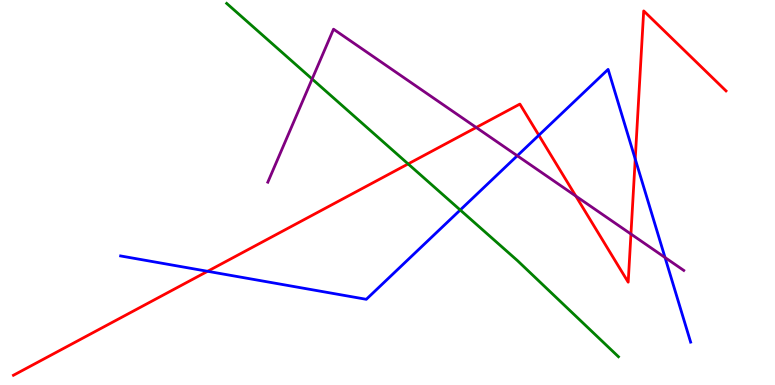[{'lines': ['blue', 'red'], 'intersections': [{'x': 2.68, 'y': 2.95}, {'x': 6.95, 'y': 6.49}, {'x': 8.2, 'y': 5.87}]}, {'lines': ['green', 'red'], 'intersections': [{'x': 5.27, 'y': 5.74}]}, {'lines': ['purple', 'red'], 'intersections': [{'x': 6.14, 'y': 6.69}, {'x': 7.43, 'y': 4.91}, {'x': 8.14, 'y': 3.92}]}, {'lines': ['blue', 'green'], 'intersections': [{'x': 5.94, 'y': 4.55}]}, {'lines': ['blue', 'purple'], 'intersections': [{'x': 6.67, 'y': 5.95}, {'x': 8.58, 'y': 3.31}]}, {'lines': ['green', 'purple'], 'intersections': [{'x': 4.03, 'y': 7.95}]}]